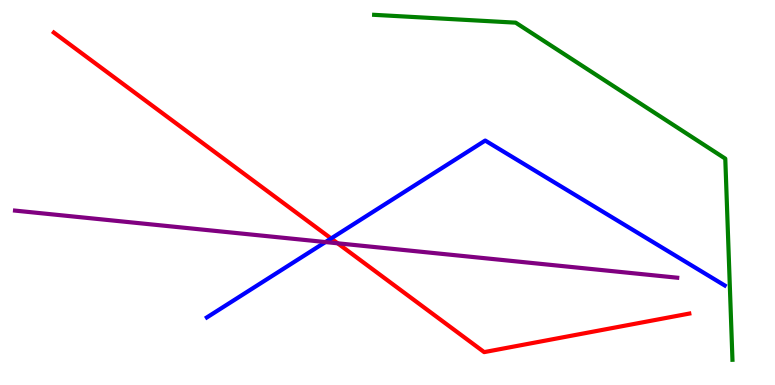[{'lines': ['blue', 'red'], 'intersections': [{'x': 4.27, 'y': 3.81}]}, {'lines': ['green', 'red'], 'intersections': []}, {'lines': ['purple', 'red'], 'intersections': [{'x': 4.36, 'y': 3.68}]}, {'lines': ['blue', 'green'], 'intersections': []}, {'lines': ['blue', 'purple'], 'intersections': [{'x': 4.2, 'y': 3.71}]}, {'lines': ['green', 'purple'], 'intersections': []}]